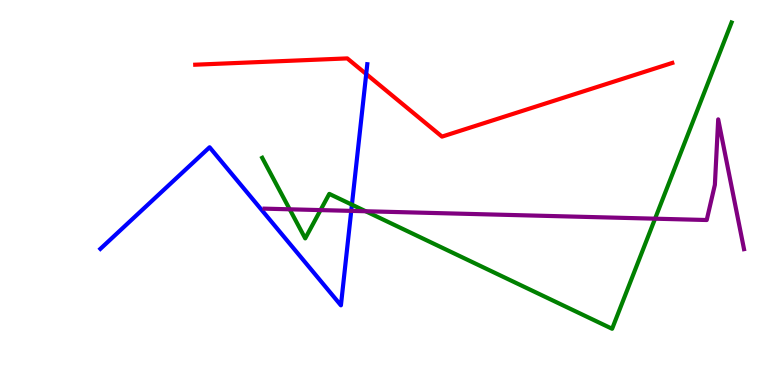[{'lines': ['blue', 'red'], 'intersections': [{'x': 4.73, 'y': 8.08}]}, {'lines': ['green', 'red'], 'intersections': []}, {'lines': ['purple', 'red'], 'intersections': []}, {'lines': ['blue', 'green'], 'intersections': [{'x': 4.54, 'y': 4.68}]}, {'lines': ['blue', 'purple'], 'intersections': [{'x': 4.53, 'y': 4.52}]}, {'lines': ['green', 'purple'], 'intersections': [{'x': 3.74, 'y': 4.56}, {'x': 4.14, 'y': 4.54}, {'x': 4.72, 'y': 4.51}, {'x': 8.45, 'y': 4.32}]}]